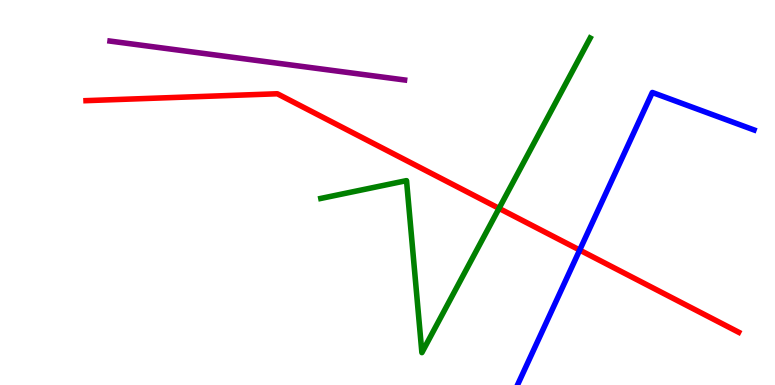[{'lines': ['blue', 'red'], 'intersections': [{'x': 7.48, 'y': 3.5}]}, {'lines': ['green', 'red'], 'intersections': [{'x': 6.44, 'y': 4.59}]}, {'lines': ['purple', 'red'], 'intersections': []}, {'lines': ['blue', 'green'], 'intersections': []}, {'lines': ['blue', 'purple'], 'intersections': []}, {'lines': ['green', 'purple'], 'intersections': []}]